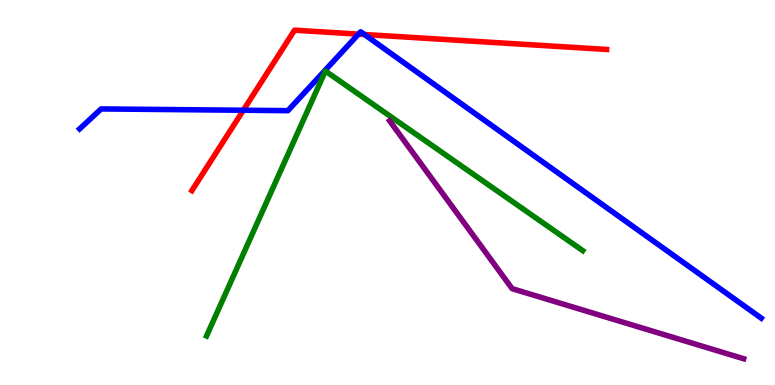[{'lines': ['blue', 'red'], 'intersections': [{'x': 3.14, 'y': 7.14}, {'x': 4.63, 'y': 9.11}, {'x': 4.7, 'y': 9.1}]}, {'lines': ['green', 'red'], 'intersections': []}, {'lines': ['purple', 'red'], 'intersections': []}, {'lines': ['blue', 'green'], 'intersections': []}, {'lines': ['blue', 'purple'], 'intersections': []}, {'lines': ['green', 'purple'], 'intersections': []}]